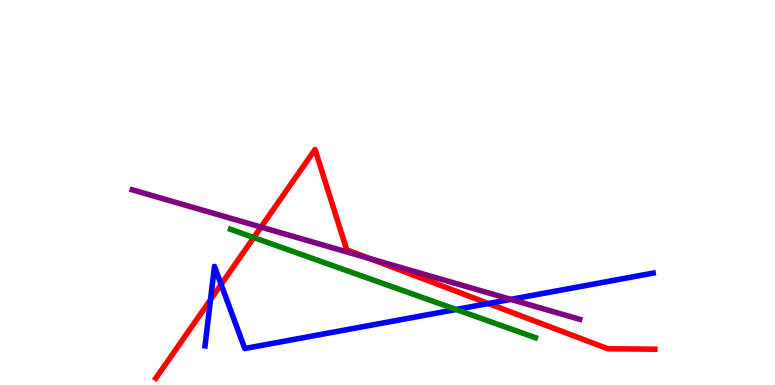[{'lines': ['blue', 'red'], 'intersections': [{'x': 2.72, 'y': 2.22}, {'x': 2.85, 'y': 2.61}, {'x': 6.3, 'y': 2.12}]}, {'lines': ['green', 'red'], 'intersections': [{'x': 3.27, 'y': 3.83}]}, {'lines': ['purple', 'red'], 'intersections': [{'x': 3.37, 'y': 4.1}, {'x': 4.77, 'y': 3.28}]}, {'lines': ['blue', 'green'], 'intersections': [{'x': 5.89, 'y': 1.96}]}, {'lines': ['blue', 'purple'], 'intersections': [{'x': 6.59, 'y': 2.22}]}, {'lines': ['green', 'purple'], 'intersections': []}]